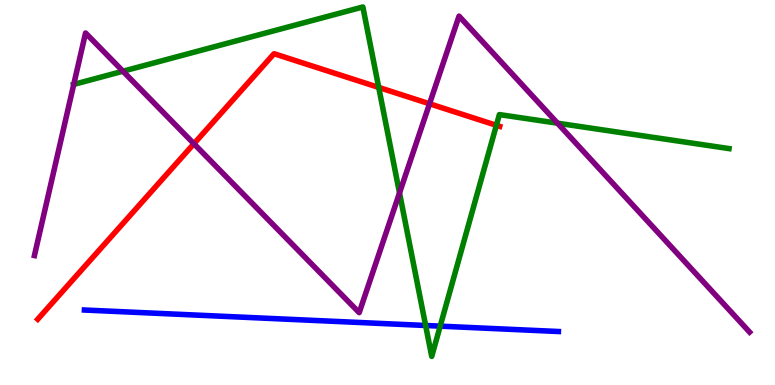[{'lines': ['blue', 'red'], 'intersections': []}, {'lines': ['green', 'red'], 'intersections': [{'x': 4.89, 'y': 7.73}, {'x': 6.4, 'y': 6.75}]}, {'lines': ['purple', 'red'], 'intersections': [{'x': 2.5, 'y': 6.27}, {'x': 5.54, 'y': 7.3}]}, {'lines': ['blue', 'green'], 'intersections': [{'x': 5.49, 'y': 1.55}, {'x': 5.68, 'y': 1.53}]}, {'lines': ['blue', 'purple'], 'intersections': []}, {'lines': ['green', 'purple'], 'intersections': [{'x': 0.952, 'y': 7.81}, {'x': 1.59, 'y': 8.15}, {'x': 5.15, 'y': 4.99}, {'x': 7.19, 'y': 6.8}]}]